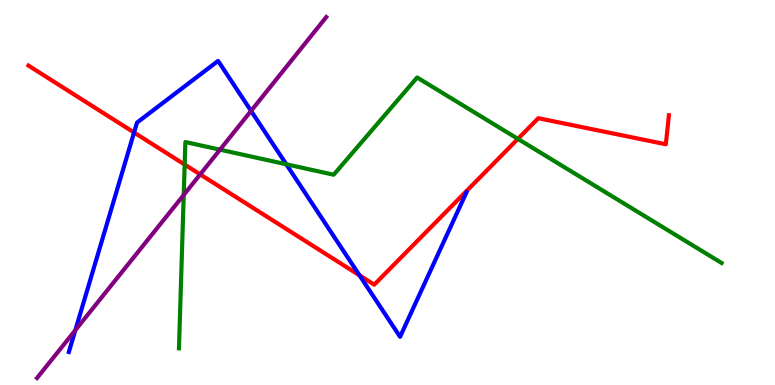[{'lines': ['blue', 'red'], 'intersections': [{'x': 1.73, 'y': 6.56}, {'x': 4.64, 'y': 2.85}]}, {'lines': ['green', 'red'], 'intersections': [{'x': 2.38, 'y': 5.73}, {'x': 6.68, 'y': 6.39}]}, {'lines': ['purple', 'red'], 'intersections': [{'x': 2.58, 'y': 5.47}]}, {'lines': ['blue', 'green'], 'intersections': [{'x': 3.69, 'y': 5.73}]}, {'lines': ['blue', 'purple'], 'intersections': [{'x': 0.972, 'y': 1.42}, {'x': 3.24, 'y': 7.12}]}, {'lines': ['green', 'purple'], 'intersections': [{'x': 2.37, 'y': 4.94}, {'x': 2.84, 'y': 6.11}]}]